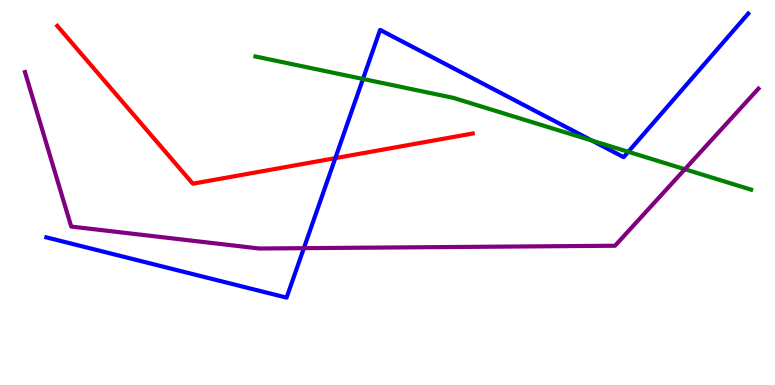[{'lines': ['blue', 'red'], 'intersections': [{'x': 4.33, 'y': 5.89}]}, {'lines': ['green', 'red'], 'intersections': []}, {'lines': ['purple', 'red'], 'intersections': []}, {'lines': ['blue', 'green'], 'intersections': [{'x': 4.68, 'y': 7.95}, {'x': 7.64, 'y': 6.35}, {'x': 8.11, 'y': 6.06}]}, {'lines': ['blue', 'purple'], 'intersections': [{'x': 3.92, 'y': 3.55}]}, {'lines': ['green', 'purple'], 'intersections': [{'x': 8.84, 'y': 5.6}]}]